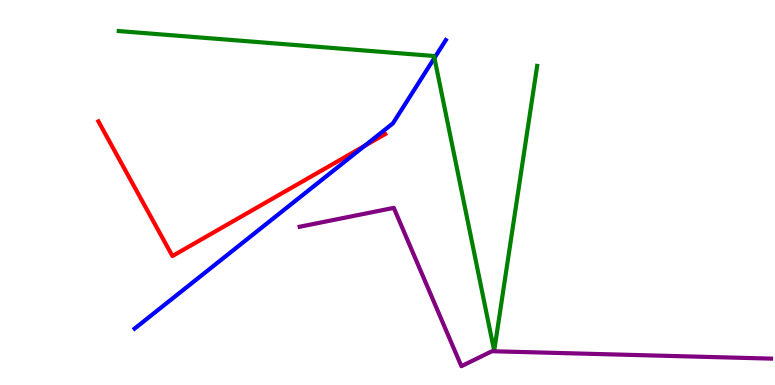[{'lines': ['blue', 'red'], 'intersections': [{'x': 4.7, 'y': 6.21}]}, {'lines': ['green', 'red'], 'intersections': []}, {'lines': ['purple', 'red'], 'intersections': []}, {'lines': ['blue', 'green'], 'intersections': [{'x': 5.61, 'y': 8.49}]}, {'lines': ['blue', 'purple'], 'intersections': []}, {'lines': ['green', 'purple'], 'intersections': []}]